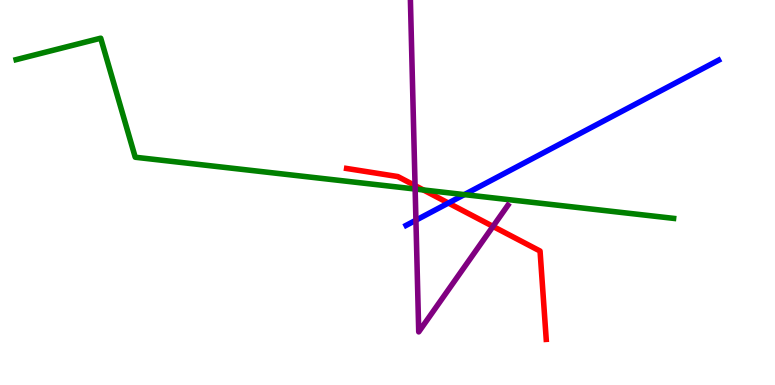[{'lines': ['blue', 'red'], 'intersections': [{'x': 5.79, 'y': 4.73}]}, {'lines': ['green', 'red'], 'intersections': [{'x': 5.46, 'y': 5.07}]}, {'lines': ['purple', 'red'], 'intersections': [{'x': 5.36, 'y': 5.18}, {'x': 6.36, 'y': 4.12}]}, {'lines': ['blue', 'green'], 'intersections': [{'x': 5.99, 'y': 4.95}]}, {'lines': ['blue', 'purple'], 'intersections': [{'x': 5.37, 'y': 4.28}]}, {'lines': ['green', 'purple'], 'intersections': [{'x': 5.36, 'y': 5.09}]}]